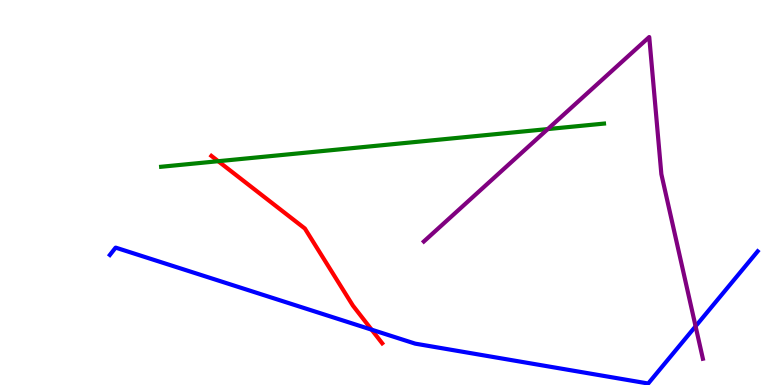[{'lines': ['blue', 'red'], 'intersections': [{'x': 4.8, 'y': 1.44}]}, {'lines': ['green', 'red'], 'intersections': [{'x': 2.82, 'y': 5.81}]}, {'lines': ['purple', 'red'], 'intersections': []}, {'lines': ['blue', 'green'], 'intersections': []}, {'lines': ['blue', 'purple'], 'intersections': [{'x': 8.98, 'y': 1.53}]}, {'lines': ['green', 'purple'], 'intersections': [{'x': 7.07, 'y': 6.65}]}]